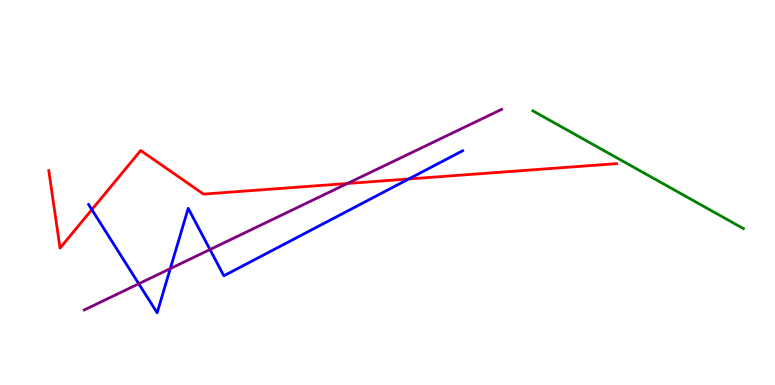[{'lines': ['blue', 'red'], 'intersections': [{'x': 1.19, 'y': 4.55}, {'x': 5.27, 'y': 5.35}]}, {'lines': ['green', 'red'], 'intersections': []}, {'lines': ['purple', 'red'], 'intersections': [{'x': 4.48, 'y': 5.23}]}, {'lines': ['blue', 'green'], 'intersections': []}, {'lines': ['blue', 'purple'], 'intersections': [{'x': 1.79, 'y': 2.63}, {'x': 2.2, 'y': 3.02}, {'x': 2.71, 'y': 3.52}]}, {'lines': ['green', 'purple'], 'intersections': []}]